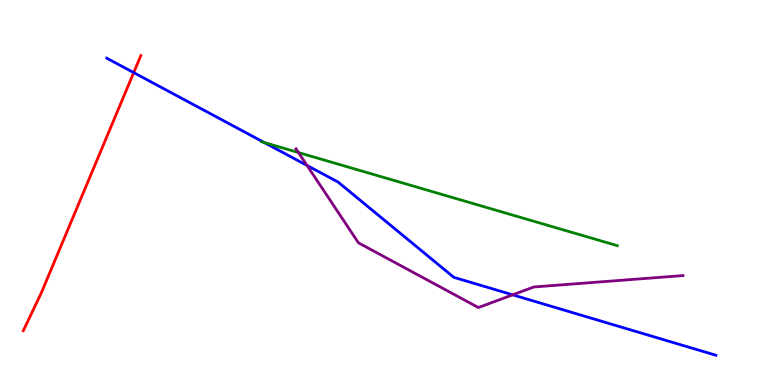[{'lines': ['blue', 'red'], 'intersections': [{'x': 1.73, 'y': 8.11}]}, {'lines': ['green', 'red'], 'intersections': []}, {'lines': ['purple', 'red'], 'intersections': []}, {'lines': ['blue', 'green'], 'intersections': [{'x': 3.41, 'y': 6.3}]}, {'lines': ['blue', 'purple'], 'intersections': [{'x': 3.96, 'y': 5.7}, {'x': 6.62, 'y': 2.34}]}, {'lines': ['green', 'purple'], 'intersections': [{'x': 3.85, 'y': 6.04}]}]